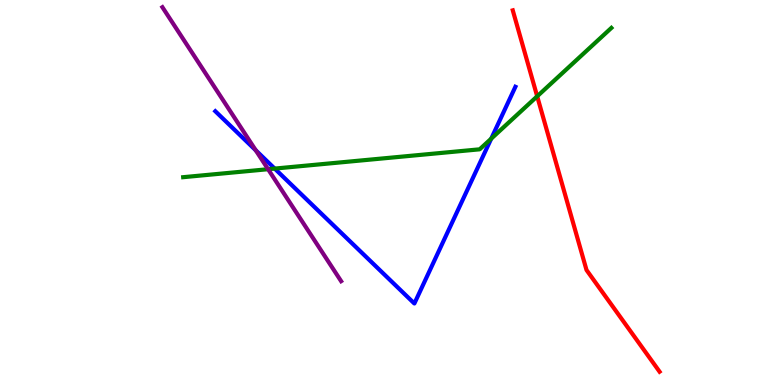[{'lines': ['blue', 'red'], 'intersections': []}, {'lines': ['green', 'red'], 'intersections': [{'x': 6.93, 'y': 7.5}]}, {'lines': ['purple', 'red'], 'intersections': []}, {'lines': ['blue', 'green'], 'intersections': [{'x': 3.54, 'y': 5.62}, {'x': 6.34, 'y': 6.4}]}, {'lines': ['blue', 'purple'], 'intersections': [{'x': 3.3, 'y': 6.1}]}, {'lines': ['green', 'purple'], 'intersections': [{'x': 3.46, 'y': 5.61}]}]